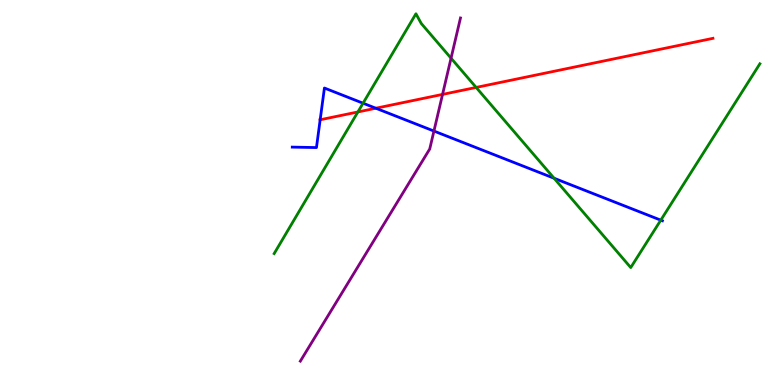[{'lines': ['blue', 'red'], 'intersections': [{'x': 4.13, 'y': 6.89}, {'x': 4.85, 'y': 7.19}]}, {'lines': ['green', 'red'], 'intersections': [{'x': 4.62, 'y': 7.09}, {'x': 6.14, 'y': 7.73}]}, {'lines': ['purple', 'red'], 'intersections': [{'x': 5.71, 'y': 7.55}]}, {'lines': ['blue', 'green'], 'intersections': [{'x': 4.68, 'y': 7.32}, {'x': 7.15, 'y': 5.37}, {'x': 8.53, 'y': 4.28}]}, {'lines': ['blue', 'purple'], 'intersections': [{'x': 5.6, 'y': 6.6}]}, {'lines': ['green', 'purple'], 'intersections': [{'x': 5.82, 'y': 8.49}]}]